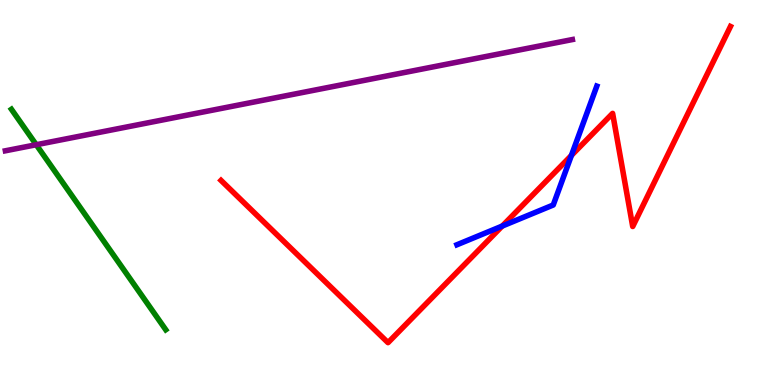[{'lines': ['blue', 'red'], 'intersections': [{'x': 6.48, 'y': 4.13}, {'x': 7.37, 'y': 5.96}]}, {'lines': ['green', 'red'], 'intersections': []}, {'lines': ['purple', 'red'], 'intersections': []}, {'lines': ['blue', 'green'], 'intersections': []}, {'lines': ['blue', 'purple'], 'intersections': []}, {'lines': ['green', 'purple'], 'intersections': [{'x': 0.468, 'y': 6.24}]}]